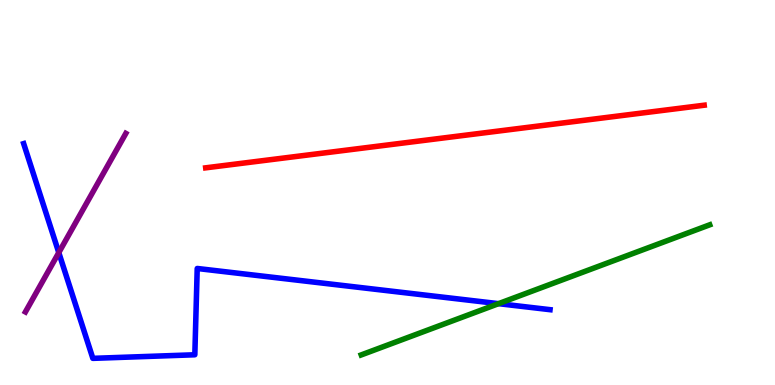[{'lines': ['blue', 'red'], 'intersections': []}, {'lines': ['green', 'red'], 'intersections': []}, {'lines': ['purple', 'red'], 'intersections': []}, {'lines': ['blue', 'green'], 'intersections': [{'x': 6.43, 'y': 2.11}]}, {'lines': ['blue', 'purple'], 'intersections': [{'x': 0.759, 'y': 3.44}]}, {'lines': ['green', 'purple'], 'intersections': []}]